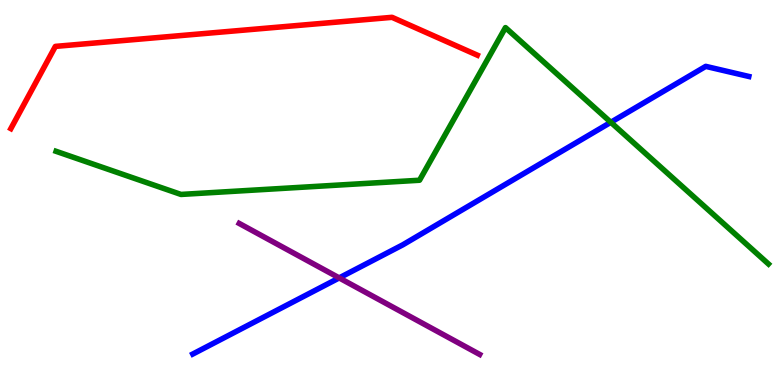[{'lines': ['blue', 'red'], 'intersections': []}, {'lines': ['green', 'red'], 'intersections': []}, {'lines': ['purple', 'red'], 'intersections': []}, {'lines': ['blue', 'green'], 'intersections': [{'x': 7.88, 'y': 6.82}]}, {'lines': ['blue', 'purple'], 'intersections': [{'x': 4.38, 'y': 2.78}]}, {'lines': ['green', 'purple'], 'intersections': []}]